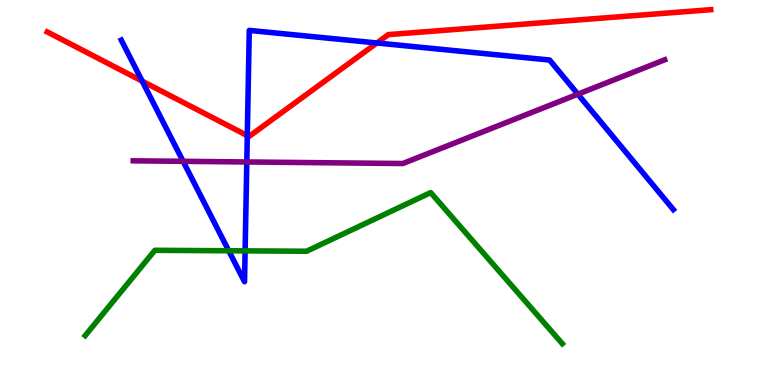[{'lines': ['blue', 'red'], 'intersections': [{'x': 1.83, 'y': 7.89}, {'x': 3.19, 'y': 6.48}, {'x': 4.86, 'y': 8.88}]}, {'lines': ['green', 'red'], 'intersections': []}, {'lines': ['purple', 'red'], 'intersections': []}, {'lines': ['blue', 'green'], 'intersections': [{'x': 2.95, 'y': 3.49}, {'x': 3.16, 'y': 3.48}]}, {'lines': ['blue', 'purple'], 'intersections': [{'x': 2.36, 'y': 5.81}, {'x': 3.18, 'y': 5.79}, {'x': 7.46, 'y': 7.55}]}, {'lines': ['green', 'purple'], 'intersections': []}]